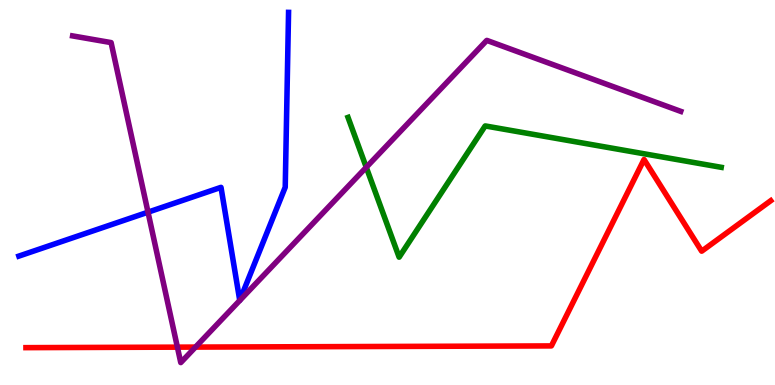[{'lines': ['blue', 'red'], 'intersections': []}, {'lines': ['green', 'red'], 'intersections': []}, {'lines': ['purple', 'red'], 'intersections': [{'x': 2.29, 'y': 0.983}, {'x': 2.52, 'y': 0.985}]}, {'lines': ['blue', 'green'], 'intersections': []}, {'lines': ['blue', 'purple'], 'intersections': [{'x': 1.91, 'y': 4.49}]}, {'lines': ['green', 'purple'], 'intersections': [{'x': 4.73, 'y': 5.65}]}]